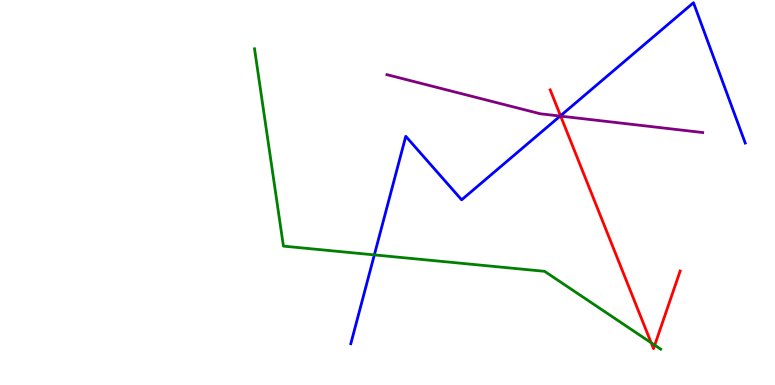[{'lines': ['blue', 'red'], 'intersections': [{'x': 7.23, 'y': 6.99}]}, {'lines': ['green', 'red'], 'intersections': [{'x': 8.4, 'y': 1.1}, {'x': 8.45, 'y': 1.03}]}, {'lines': ['purple', 'red'], 'intersections': [{'x': 7.23, 'y': 6.98}]}, {'lines': ['blue', 'green'], 'intersections': [{'x': 4.83, 'y': 3.38}]}, {'lines': ['blue', 'purple'], 'intersections': [{'x': 7.23, 'y': 6.99}]}, {'lines': ['green', 'purple'], 'intersections': []}]